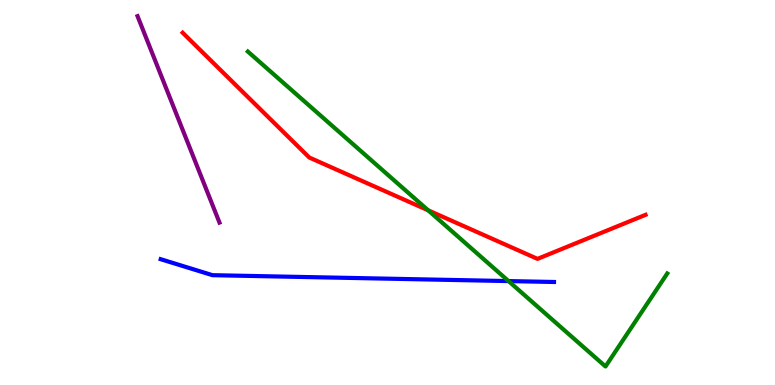[{'lines': ['blue', 'red'], 'intersections': []}, {'lines': ['green', 'red'], 'intersections': [{'x': 5.52, 'y': 4.54}]}, {'lines': ['purple', 'red'], 'intersections': []}, {'lines': ['blue', 'green'], 'intersections': [{'x': 6.56, 'y': 2.7}]}, {'lines': ['blue', 'purple'], 'intersections': []}, {'lines': ['green', 'purple'], 'intersections': []}]